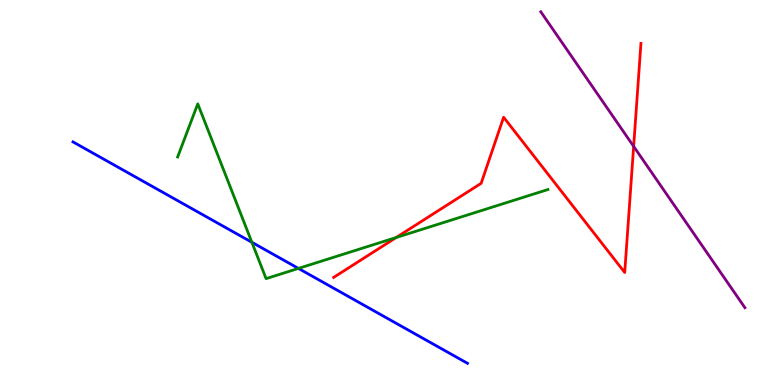[{'lines': ['blue', 'red'], 'intersections': []}, {'lines': ['green', 'red'], 'intersections': [{'x': 5.11, 'y': 3.83}]}, {'lines': ['purple', 'red'], 'intersections': [{'x': 8.18, 'y': 6.2}]}, {'lines': ['blue', 'green'], 'intersections': [{'x': 3.25, 'y': 3.71}, {'x': 3.85, 'y': 3.03}]}, {'lines': ['blue', 'purple'], 'intersections': []}, {'lines': ['green', 'purple'], 'intersections': []}]